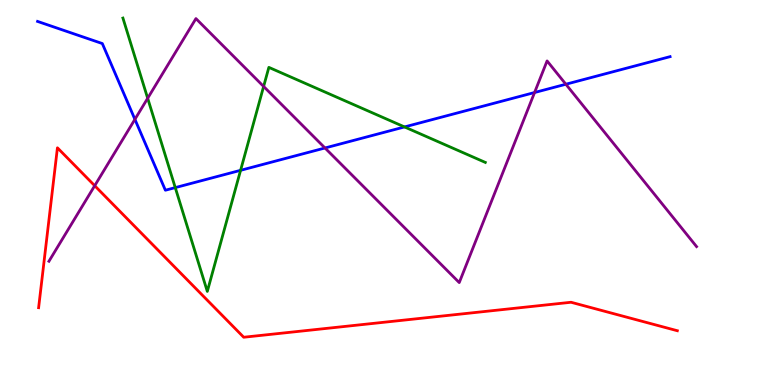[{'lines': ['blue', 'red'], 'intersections': []}, {'lines': ['green', 'red'], 'intersections': []}, {'lines': ['purple', 'red'], 'intersections': [{'x': 1.22, 'y': 5.18}]}, {'lines': ['blue', 'green'], 'intersections': [{'x': 2.26, 'y': 5.13}, {'x': 3.1, 'y': 5.58}, {'x': 5.22, 'y': 6.7}]}, {'lines': ['blue', 'purple'], 'intersections': [{'x': 1.74, 'y': 6.9}, {'x': 4.19, 'y': 6.16}, {'x': 6.9, 'y': 7.6}, {'x': 7.3, 'y': 7.81}]}, {'lines': ['green', 'purple'], 'intersections': [{'x': 1.91, 'y': 7.45}, {'x': 3.4, 'y': 7.75}]}]